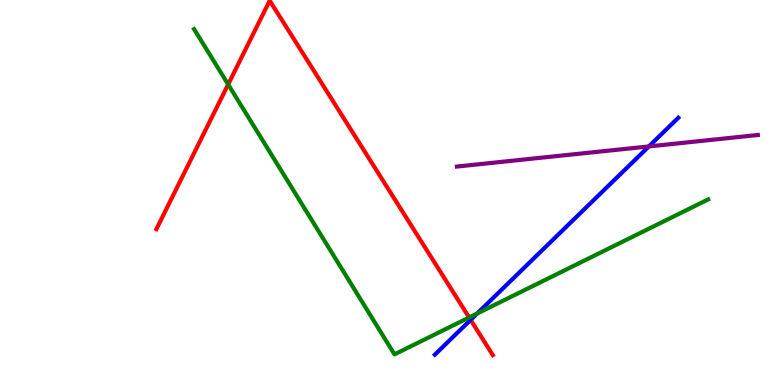[{'lines': ['blue', 'red'], 'intersections': [{'x': 6.07, 'y': 1.69}]}, {'lines': ['green', 'red'], 'intersections': [{'x': 2.94, 'y': 7.81}, {'x': 6.05, 'y': 1.75}]}, {'lines': ['purple', 'red'], 'intersections': []}, {'lines': ['blue', 'green'], 'intersections': [{'x': 6.16, 'y': 1.86}]}, {'lines': ['blue', 'purple'], 'intersections': [{'x': 8.37, 'y': 6.2}]}, {'lines': ['green', 'purple'], 'intersections': []}]